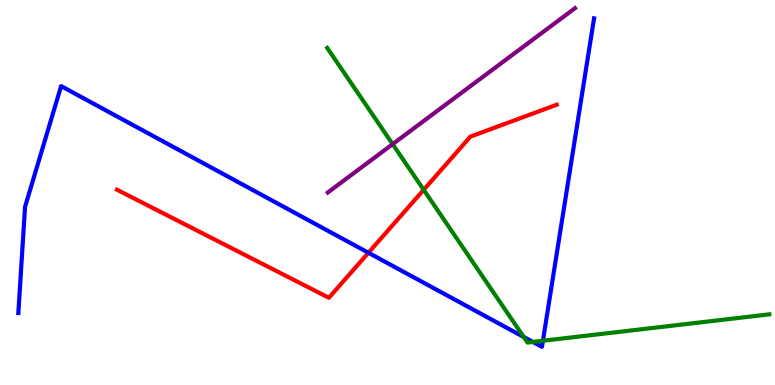[{'lines': ['blue', 'red'], 'intersections': [{'x': 4.75, 'y': 3.43}]}, {'lines': ['green', 'red'], 'intersections': [{'x': 5.47, 'y': 5.07}]}, {'lines': ['purple', 'red'], 'intersections': []}, {'lines': ['blue', 'green'], 'intersections': [{'x': 6.76, 'y': 1.25}, {'x': 6.88, 'y': 1.12}, {'x': 7.01, 'y': 1.15}]}, {'lines': ['blue', 'purple'], 'intersections': []}, {'lines': ['green', 'purple'], 'intersections': [{'x': 5.07, 'y': 6.26}]}]